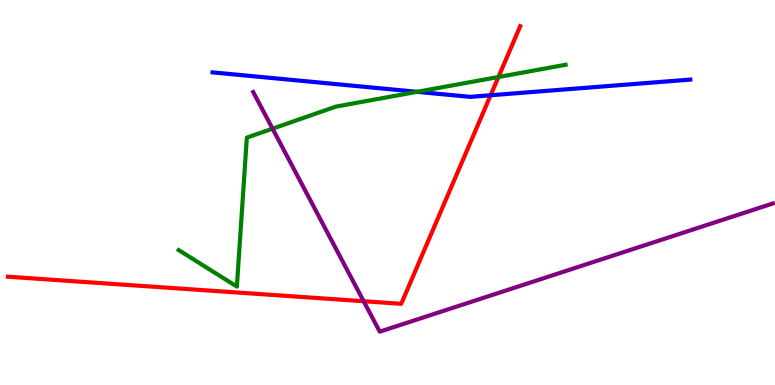[{'lines': ['blue', 'red'], 'intersections': [{'x': 6.33, 'y': 7.53}]}, {'lines': ['green', 'red'], 'intersections': [{'x': 6.43, 'y': 8.0}]}, {'lines': ['purple', 'red'], 'intersections': [{'x': 4.69, 'y': 2.18}]}, {'lines': ['blue', 'green'], 'intersections': [{'x': 5.38, 'y': 7.62}]}, {'lines': ['blue', 'purple'], 'intersections': []}, {'lines': ['green', 'purple'], 'intersections': [{'x': 3.52, 'y': 6.66}]}]